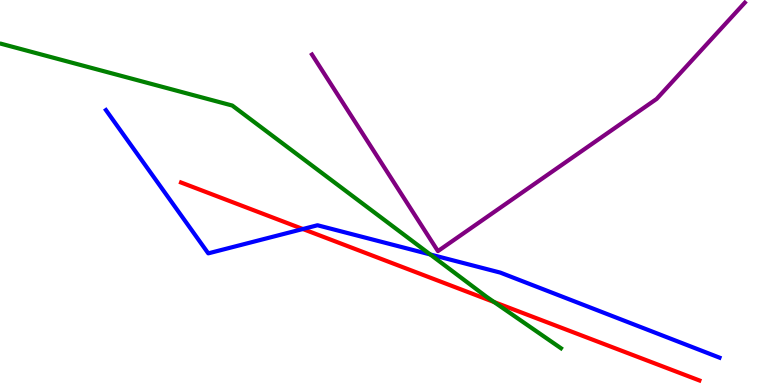[{'lines': ['blue', 'red'], 'intersections': [{'x': 3.91, 'y': 4.05}]}, {'lines': ['green', 'red'], 'intersections': [{'x': 6.38, 'y': 2.15}]}, {'lines': ['purple', 'red'], 'intersections': []}, {'lines': ['blue', 'green'], 'intersections': [{'x': 5.55, 'y': 3.39}]}, {'lines': ['blue', 'purple'], 'intersections': []}, {'lines': ['green', 'purple'], 'intersections': []}]